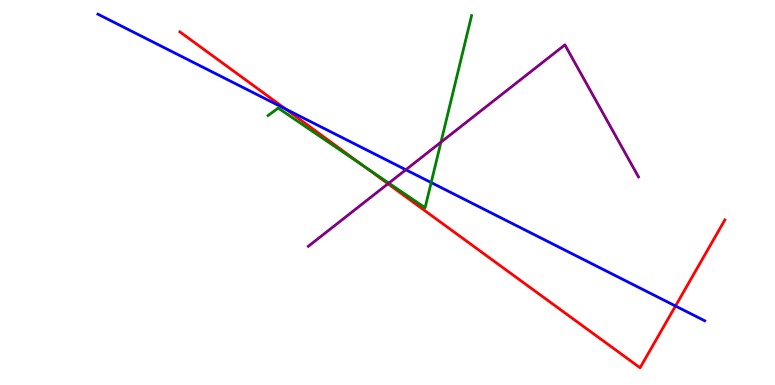[{'lines': ['blue', 'red'], 'intersections': [{'x': 3.68, 'y': 7.17}, {'x': 8.72, 'y': 2.05}]}, {'lines': ['green', 'red'], 'intersections': [{'x': 4.71, 'y': 5.67}]}, {'lines': ['purple', 'red'], 'intersections': [{'x': 5.01, 'y': 5.23}]}, {'lines': ['blue', 'green'], 'intersections': [{'x': 5.56, 'y': 5.26}]}, {'lines': ['blue', 'purple'], 'intersections': [{'x': 5.24, 'y': 5.59}]}, {'lines': ['green', 'purple'], 'intersections': [{'x': 5.02, 'y': 5.24}, {'x': 5.69, 'y': 6.31}]}]